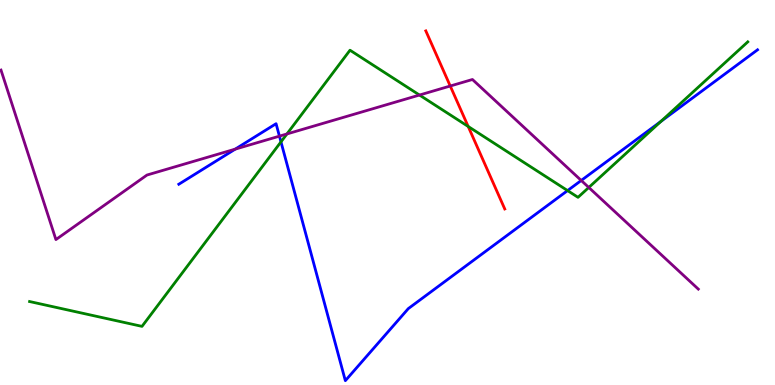[{'lines': ['blue', 'red'], 'intersections': []}, {'lines': ['green', 'red'], 'intersections': [{'x': 6.04, 'y': 6.72}]}, {'lines': ['purple', 'red'], 'intersections': [{'x': 5.81, 'y': 7.77}]}, {'lines': ['blue', 'green'], 'intersections': [{'x': 3.63, 'y': 6.32}, {'x': 7.32, 'y': 5.05}, {'x': 8.53, 'y': 6.85}]}, {'lines': ['blue', 'purple'], 'intersections': [{'x': 3.04, 'y': 6.13}, {'x': 3.61, 'y': 6.46}, {'x': 7.5, 'y': 5.31}]}, {'lines': ['green', 'purple'], 'intersections': [{'x': 3.7, 'y': 6.52}, {'x': 5.41, 'y': 7.53}, {'x': 7.6, 'y': 5.13}]}]